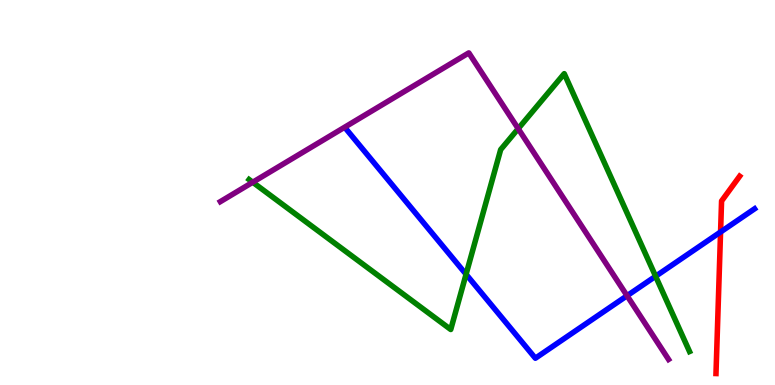[{'lines': ['blue', 'red'], 'intersections': [{'x': 9.3, 'y': 3.97}]}, {'lines': ['green', 'red'], 'intersections': []}, {'lines': ['purple', 'red'], 'intersections': []}, {'lines': ['blue', 'green'], 'intersections': [{'x': 6.01, 'y': 2.88}, {'x': 8.46, 'y': 2.82}]}, {'lines': ['blue', 'purple'], 'intersections': [{'x': 8.09, 'y': 2.32}]}, {'lines': ['green', 'purple'], 'intersections': [{'x': 3.26, 'y': 5.27}, {'x': 6.69, 'y': 6.66}]}]